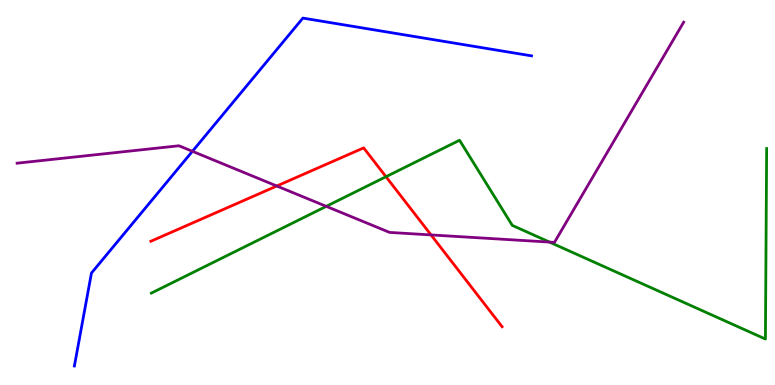[{'lines': ['blue', 'red'], 'intersections': []}, {'lines': ['green', 'red'], 'intersections': [{'x': 4.98, 'y': 5.41}]}, {'lines': ['purple', 'red'], 'intersections': [{'x': 3.57, 'y': 5.17}, {'x': 5.56, 'y': 3.9}]}, {'lines': ['blue', 'green'], 'intersections': []}, {'lines': ['blue', 'purple'], 'intersections': [{'x': 2.48, 'y': 6.07}]}, {'lines': ['green', 'purple'], 'intersections': [{'x': 4.21, 'y': 4.64}, {'x': 7.09, 'y': 3.71}]}]